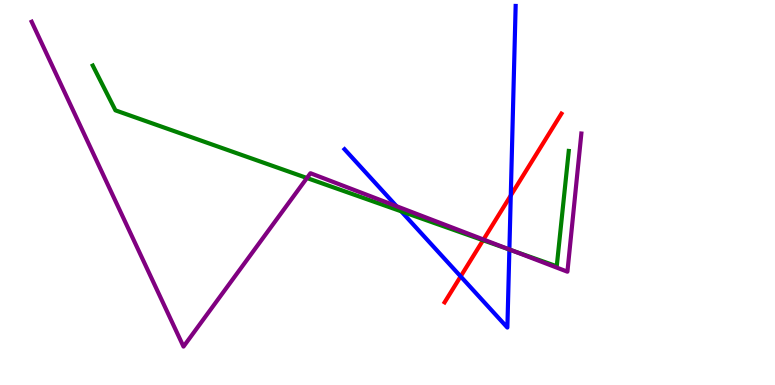[{'lines': ['blue', 'red'], 'intersections': [{'x': 5.94, 'y': 2.82}, {'x': 6.59, 'y': 4.92}]}, {'lines': ['green', 'red'], 'intersections': [{'x': 6.23, 'y': 3.76}]}, {'lines': ['purple', 'red'], 'intersections': [{'x': 6.24, 'y': 3.78}]}, {'lines': ['blue', 'green'], 'intersections': [{'x': 5.18, 'y': 4.51}, {'x': 6.57, 'y': 3.52}]}, {'lines': ['blue', 'purple'], 'intersections': [{'x': 5.12, 'y': 4.64}, {'x': 6.57, 'y': 3.52}]}, {'lines': ['green', 'purple'], 'intersections': [{'x': 3.96, 'y': 5.38}, {'x': 6.61, 'y': 3.49}]}]